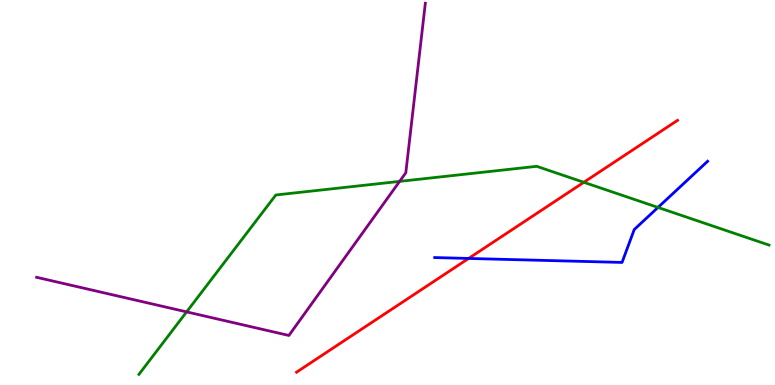[{'lines': ['blue', 'red'], 'intersections': [{'x': 6.05, 'y': 3.29}]}, {'lines': ['green', 'red'], 'intersections': [{'x': 7.53, 'y': 5.27}]}, {'lines': ['purple', 'red'], 'intersections': []}, {'lines': ['blue', 'green'], 'intersections': [{'x': 8.49, 'y': 4.61}]}, {'lines': ['blue', 'purple'], 'intersections': []}, {'lines': ['green', 'purple'], 'intersections': [{'x': 2.41, 'y': 1.9}, {'x': 5.16, 'y': 5.29}]}]